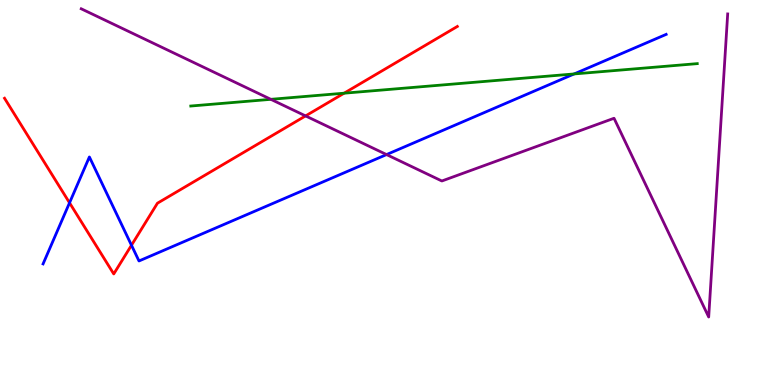[{'lines': ['blue', 'red'], 'intersections': [{'x': 0.897, 'y': 4.73}, {'x': 1.7, 'y': 3.63}]}, {'lines': ['green', 'red'], 'intersections': [{'x': 4.44, 'y': 7.58}]}, {'lines': ['purple', 'red'], 'intersections': [{'x': 3.94, 'y': 6.99}]}, {'lines': ['blue', 'green'], 'intersections': [{'x': 7.41, 'y': 8.08}]}, {'lines': ['blue', 'purple'], 'intersections': [{'x': 4.99, 'y': 5.99}]}, {'lines': ['green', 'purple'], 'intersections': [{'x': 3.49, 'y': 7.42}]}]